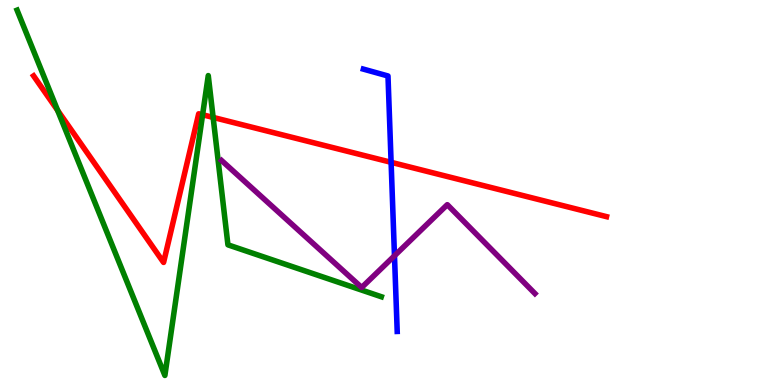[{'lines': ['blue', 'red'], 'intersections': [{'x': 5.05, 'y': 5.78}]}, {'lines': ['green', 'red'], 'intersections': [{'x': 0.744, 'y': 7.13}, {'x': 2.61, 'y': 7.02}, {'x': 2.75, 'y': 6.95}]}, {'lines': ['purple', 'red'], 'intersections': []}, {'lines': ['blue', 'green'], 'intersections': []}, {'lines': ['blue', 'purple'], 'intersections': [{'x': 5.09, 'y': 3.36}]}, {'lines': ['green', 'purple'], 'intersections': []}]